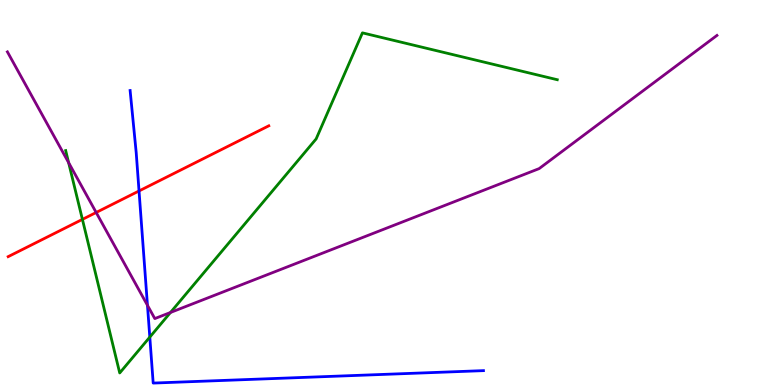[{'lines': ['blue', 'red'], 'intersections': [{'x': 1.79, 'y': 5.04}]}, {'lines': ['green', 'red'], 'intersections': [{'x': 1.06, 'y': 4.3}]}, {'lines': ['purple', 'red'], 'intersections': [{'x': 1.24, 'y': 4.48}]}, {'lines': ['blue', 'green'], 'intersections': [{'x': 1.93, 'y': 1.24}]}, {'lines': ['blue', 'purple'], 'intersections': [{'x': 1.9, 'y': 2.07}]}, {'lines': ['green', 'purple'], 'intersections': [{'x': 0.885, 'y': 5.78}, {'x': 2.2, 'y': 1.88}]}]